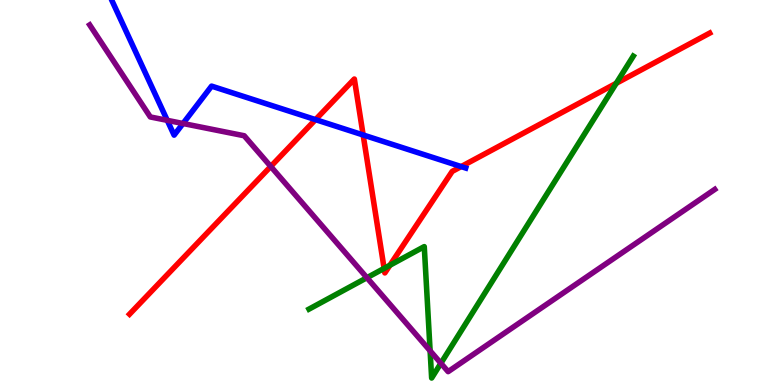[{'lines': ['blue', 'red'], 'intersections': [{'x': 4.07, 'y': 6.89}, {'x': 4.69, 'y': 6.49}, {'x': 5.95, 'y': 5.67}]}, {'lines': ['green', 'red'], 'intersections': [{'x': 4.96, 'y': 3.03}, {'x': 5.03, 'y': 3.11}, {'x': 7.95, 'y': 7.84}]}, {'lines': ['purple', 'red'], 'intersections': [{'x': 3.49, 'y': 5.68}]}, {'lines': ['blue', 'green'], 'intersections': []}, {'lines': ['blue', 'purple'], 'intersections': [{'x': 2.16, 'y': 6.87}, {'x': 2.36, 'y': 6.79}]}, {'lines': ['green', 'purple'], 'intersections': [{'x': 4.73, 'y': 2.79}, {'x': 5.55, 'y': 0.888}, {'x': 5.69, 'y': 0.564}]}]